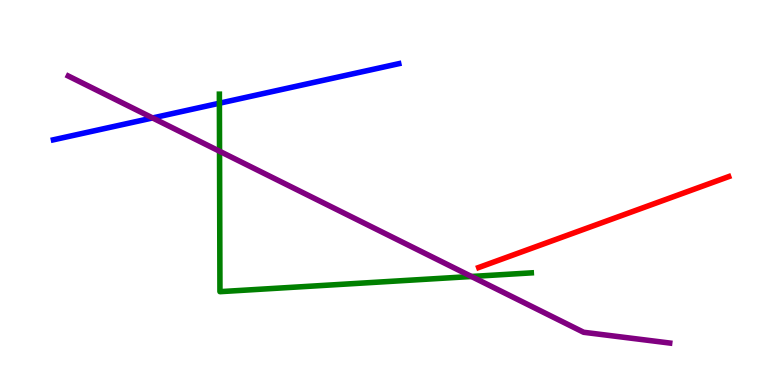[{'lines': ['blue', 'red'], 'intersections': []}, {'lines': ['green', 'red'], 'intersections': []}, {'lines': ['purple', 'red'], 'intersections': []}, {'lines': ['blue', 'green'], 'intersections': [{'x': 2.83, 'y': 7.32}]}, {'lines': ['blue', 'purple'], 'intersections': [{'x': 1.97, 'y': 6.94}]}, {'lines': ['green', 'purple'], 'intersections': [{'x': 2.83, 'y': 6.07}, {'x': 6.08, 'y': 2.82}]}]